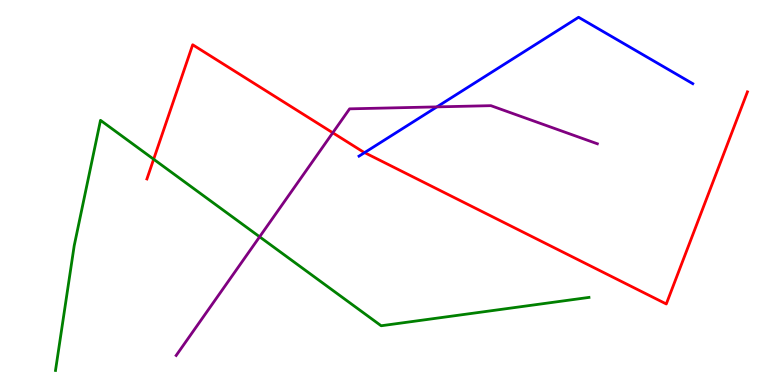[{'lines': ['blue', 'red'], 'intersections': [{'x': 4.7, 'y': 6.04}]}, {'lines': ['green', 'red'], 'intersections': [{'x': 1.98, 'y': 5.86}]}, {'lines': ['purple', 'red'], 'intersections': [{'x': 4.29, 'y': 6.55}]}, {'lines': ['blue', 'green'], 'intersections': []}, {'lines': ['blue', 'purple'], 'intersections': [{'x': 5.64, 'y': 7.22}]}, {'lines': ['green', 'purple'], 'intersections': [{'x': 3.35, 'y': 3.85}]}]